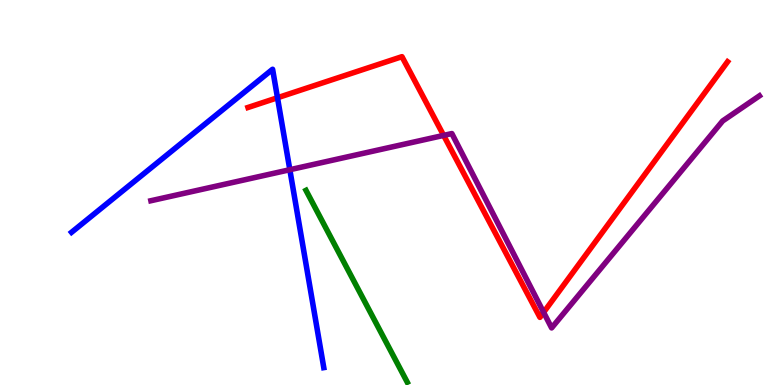[{'lines': ['blue', 'red'], 'intersections': [{'x': 3.58, 'y': 7.46}]}, {'lines': ['green', 'red'], 'intersections': []}, {'lines': ['purple', 'red'], 'intersections': [{'x': 5.72, 'y': 6.48}, {'x': 7.01, 'y': 1.89}]}, {'lines': ['blue', 'green'], 'intersections': []}, {'lines': ['blue', 'purple'], 'intersections': [{'x': 3.74, 'y': 5.59}]}, {'lines': ['green', 'purple'], 'intersections': []}]